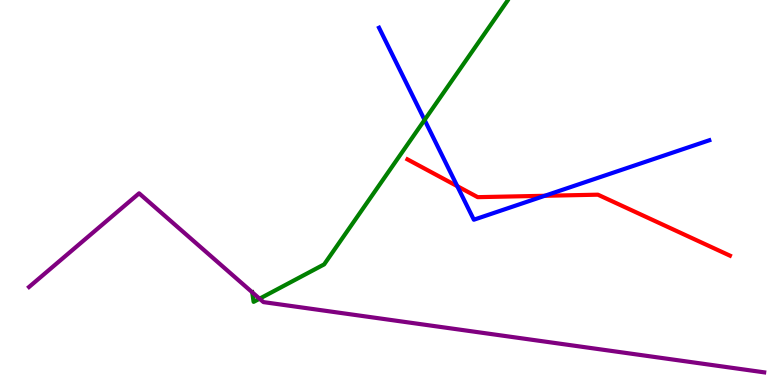[{'lines': ['blue', 'red'], 'intersections': [{'x': 5.9, 'y': 5.16}, {'x': 7.03, 'y': 4.91}]}, {'lines': ['green', 'red'], 'intersections': []}, {'lines': ['purple', 'red'], 'intersections': []}, {'lines': ['blue', 'green'], 'intersections': [{'x': 5.48, 'y': 6.88}]}, {'lines': ['blue', 'purple'], 'intersections': []}, {'lines': ['green', 'purple'], 'intersections': [{'x': 3.25, 'y': 2.41}, {'x': 3.35, 'y': 2.24}]}]